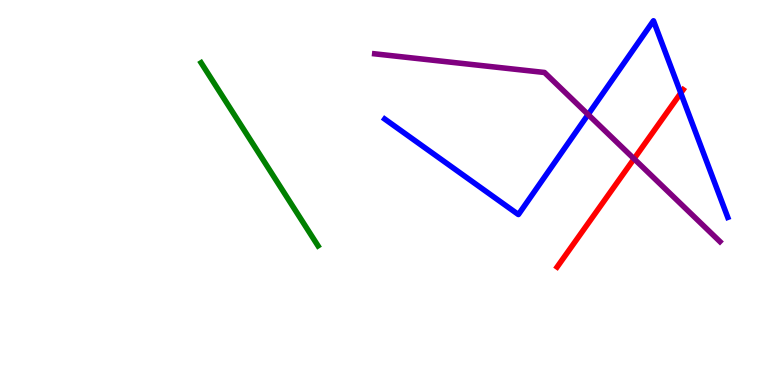[{'lines': ['blue', 'red'], 'intersections': [{'x': 8.78, 'y': 7.58}]}, {'lines': ['green', 'red'], 'intersections': []}, {'lines': ['purple', 'red'], 'intersections': [{'x': 8.18, 'y': 5.88}]}, {'lines': ['blue', 'green'], 'intersections': []}, {'lines': ['blue', 'purple'], 'intersections': [{'x': 7.59, 'y': 7.03}]}, {'lines': ['green', 'purple'], 'intersections': []}]